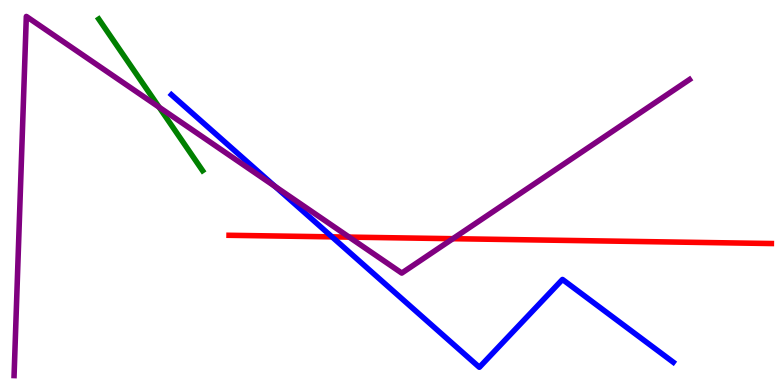[{'lines': ['blue', 'red'], 'intersections': [{'x': 4.28, 'y': 3.85}]}, {'lines': ['green', 'red'], 'intersections': []}, {'lines': ['purple', 'red'], 'intersections': [{'x': 4.51, 'y': 3.84}, {'x': 5.84, 'y': 3.8}]}, {'lines': ['blue', 'green'], 'intersections': []}, {'lines': ['blue', 'purple'], 'intersections': [{'x': 3.55, 'y': 5.16}]}, {'lines': ['green', 'purple'], 'intersections': [{'x': 2.05, 'y': 7.22}]}]